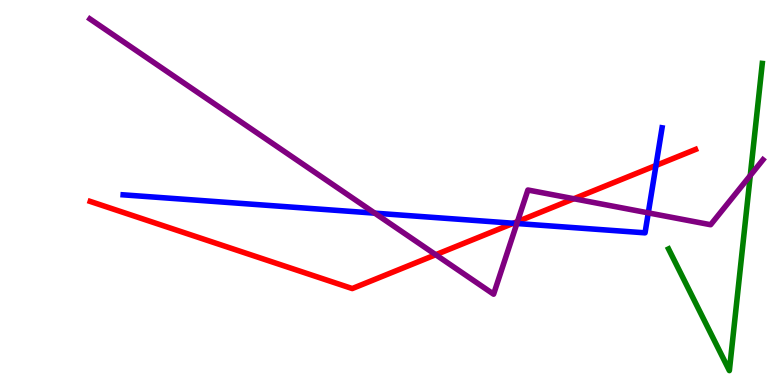[{'lines': ['blue', 'red'], 'intersections': [{'x': 6.62, 'y': 4.2}, {'x': 8.46, 'y': 5.7}]}, {'lines': ['green', 'red'], 'intersections': []}, {'lines': ['purple', 'red'], 'intersections': [{'x': 5.62, 'y': 3.38}, {'x': 6.68, 'y': 4.24}, {'x': 7.4, 'y': 4.84}]}, {'lines': ['blue', 'green'], 'intersections': []}, {'lines': ['blue', 'purple'], 'intersections': [{'x': 4.84, 'y': 4.46}, {'x': 6.67, 'y': 4.19}, {'x': 8.37, 'y': 4.47}]}, {'lines': ['green', 'purple'], 'intersections': [{'x': 9.68, 'y': 5.44}]}]